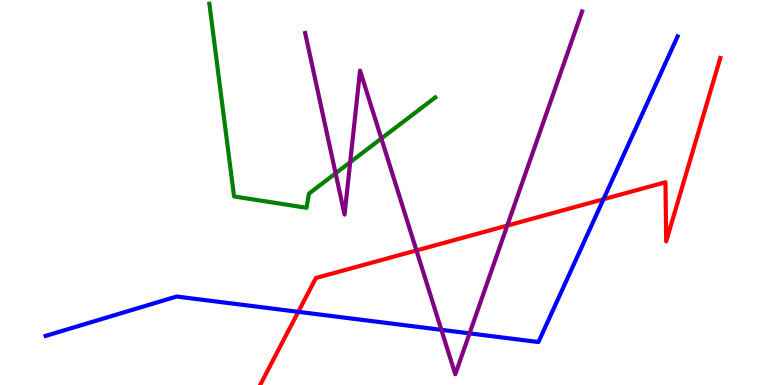[{'lines': ['blue', 'red'], 'intersections': [{'x': 3.85, 'y': 1.9}, {'x': 7.79, 'y': 4.83}]}, {'lines': ['green', 'red'], 'intersections': []}, {'lines': ['purple', 'red'], 'intersections': [{'x': 5.37, 'y': 3.49}, {'x': 6.55, 'y': 4.14}]}, {'lines': ['blue', 'green'], 'intersections': []}, {'lines': ['blue', 'purple'], 'intersections': [{'x': 5.69, 'y': 1.43}, {'x': 6.06, 'y': 1.34}]}, {'lines': ['green', 'purple'], 'intersections': [{'x': 4.33, 'y': 5.5}, {'x': 4.52, 'y': 5.79}, {'x': 4.92, 'y': 6.4}]}]